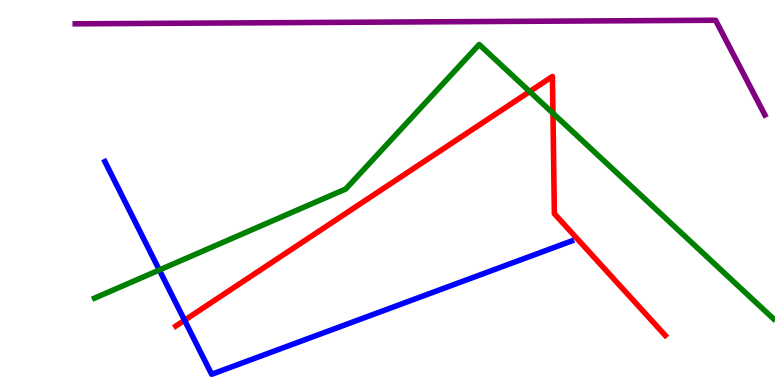[{'lines': ['blue', 'red'], 'intersections': [{'x': 2.38, 'y': 1.68}]}, {'lines': ['green', 'red'], 'intersections': [{'x': 6.83, 'y': 7.62}, {'x': 7.14, 'y': 7.06}]}, {'lines': ['purple', 'red'], 'intersections': []}, {'lines': ['blue', 'green'], 'intersections': [{'x': 2.06, 'y': 2.99}]}, {'lines': ['blue', 'purple'], 'intersections': []}, {'lines': ['green', 'purple'], 'intersections': []}]